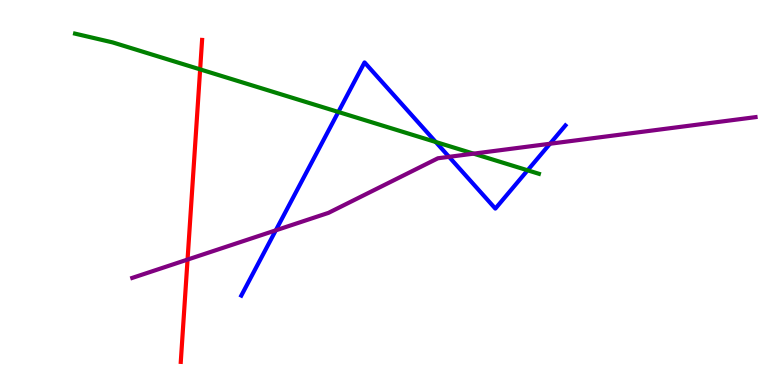[{'lines': ['blue', 'red'], 'intersections': []}, {'lines': ['green', 'red'], 'intersections': [{'x': 2.58, 'y': 8.2}]}, {'lines': ['purple', 'red'], 'intersections': [{'x': 2.42, 'y': 3.26}]}, {'lines': ['blue', 'green'], 'intersections': [{'x': 4.37, 'y': 7.09}, {'x': 5.62, 'y': 6.31}, {'x': 6.81, 'y': 5.58}]}, {'lines': ['blue', 'purple'], 'intersections': [{'x': 3.56, 'y': 4.02}, {'x': 5.79, 'y': 5.93}, {'x': 7.1, 'y': 6.27}]}, {'lines': ['green', 'purple'], 'intersections': [{'x': 6.11, 'y': 6.01}]}]